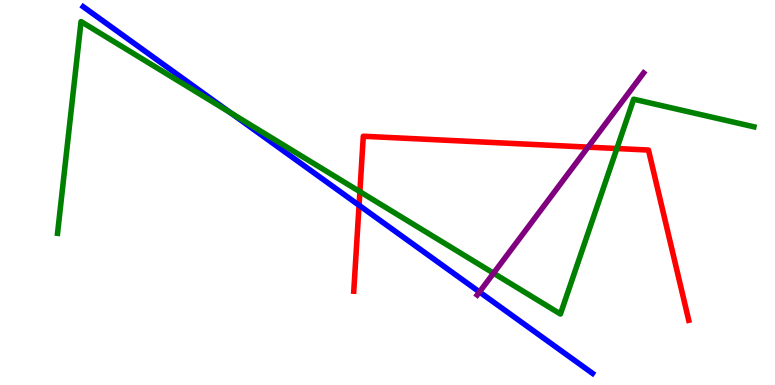[{'lines': ['blue', 'red'], 'intersections': [{'x': 4.63, 'y': 4.67}]}, {'lines': ['green', 'red'], 'intersections': [{'x': 4.64, 'y': 5.02}, {'x': 7.96, 'y': 6.14}]}, {'lines': ['purple', 'red'], 'intersections': [{'x': 7.59, 'y': 6.18}]}, {'lines': ['blue', 'green'], 'intersections': [{'x': 2.97, 'y': 7.07}]}, {'lines': ['blue', 'purple'], 'intersections': [{'x': 6.19, 'y': 2.42}]}, {'lines': ['green', 'purple'], 'intersections': [{'x': 6.37, 'y': 2.9}]}]